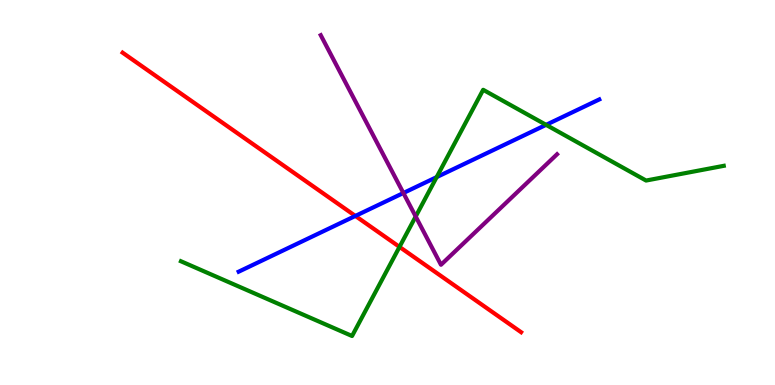[{'lines': ['blue', 'red'], 'intersections': [{'x': 4.59, 'y': 4.39}]}, {'lines': ['green', 'red'], 'intersections': [{'x': 5.15, 'y': 3.59}]}, {'lines': ['purple', 'red'], 'intersections': []}, {'lines': ['blue', 'green'], 'intersections': [{'x': 5.63, 'y': 5.4}, {'x': 7.05, 'y': 6.76}]}, {'lines': ['blue', 'purple'], 'intersections': [{'x': 5.2, 'y': 4.99}]}, {'lines': ['green', 'purple'], 'intersections': [{'x': 5.36, 'y': 4.38}]}]